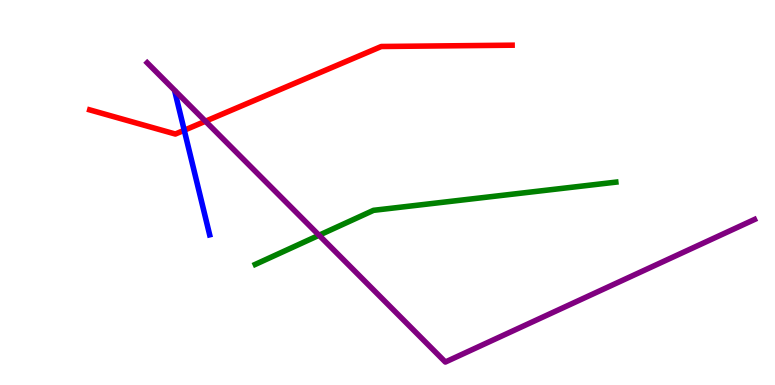[{'lines': ['blue', 'red'], 'intersections': [{'x': 2.38, 'y': 6.62}]}, {'lines': ['green', 'red'], 'intersections': []}, {'lines': ['purple', 'red'], 'intersections': [{'x': 2.65, 'y': 6.85}]}, {'lines': ['blue', 'green'], 'intersections': []}, {'lines': ['blue', 'purple'], 'intersections': []}, {'lines': ['green', 'purple'], 'intersections': [{'x': 4.12, 'y': 3.89}]}]